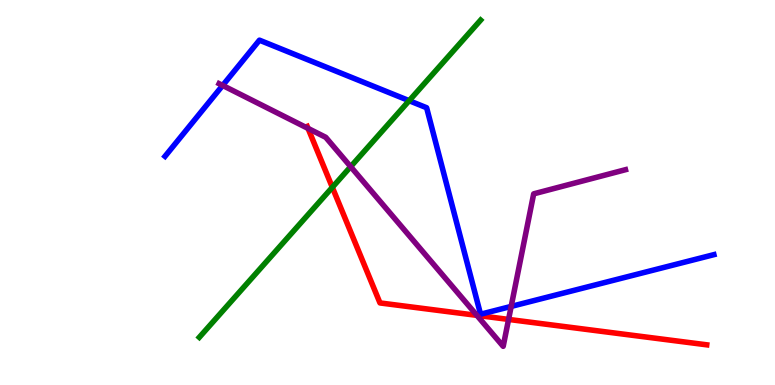[{'lines': ['blue', 'red'], 'intersections': []}, {'lines': ['green', 'red'], 'intersections': [{'x': 4.29, 'y': 5.13}]}, {'lines': ['purple', 'red'], 'intersections': [{'x': 3.97, 'y': 6.66}, {'x': 6.15, 'y': 1.81}, {'x': 6.56, 'y': 1.7}]}, {'lines': ['blue', 'green'], 'intersections': [{'x': 5.28, 'y': 7.38}]}, {'lines': ['blue', 'purple'], 'intersections': [{'x': 2.87, 'y': 7.78}, {'x': 6.6, 'y': 2.04}]}, {'lines': ['green', 'purple'], 'intersections': [{'x': 4.52, 'y': 5.67}]}]